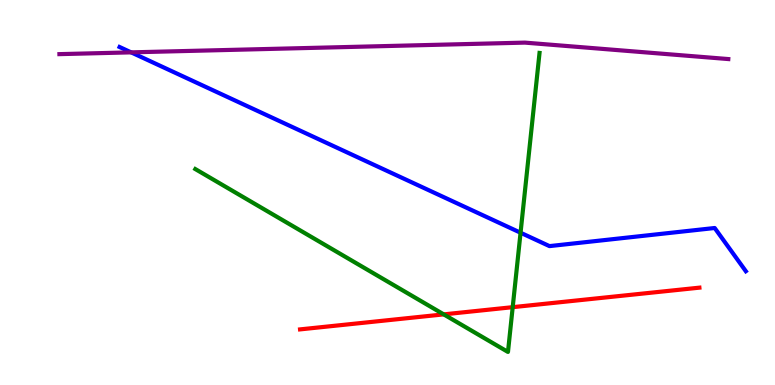[{'lines': ['blue', 'red'], 'intersections': []}, {'lines': ['green', 'red'], 'intersections': [{'x': 5.73, 'y': 1.83}, {'x': 6.62, 'y': 2.02}]}, {'lines': ['purple', 'red'], 'intersections': []}, {'lines': ['blue', 'green'], 'intersections': [{'x': 6.72, 'y': 3.96}]}, {'lines': ['blue', 'purple'], 'intersections': [{'x': 1.69, 'y': 8.64}]}, {'lines': ['green', 'purple'], 'intersections': []}]